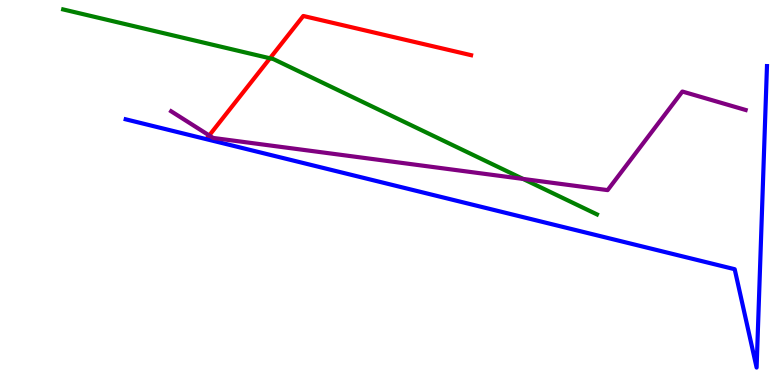[{'lines': ['blue', 'red'], 'intersections': []}, {'lines': ['green', 'red'], 'intersections': [{'x': 3.48, 'y': 8.49}]}, {'lines': ['purple', 'red'], 'intersections': [{'x': 2.7, 'y': 6.48}]}, {'lines': ['blue', 'green'], 'intersections': []}, {'lines': ['blue', 'purple'], 'intersections': []}, {'lines': ['green', 'purple'], 'intersections': [{'x': 6.75, 'y': 5.35}]}]